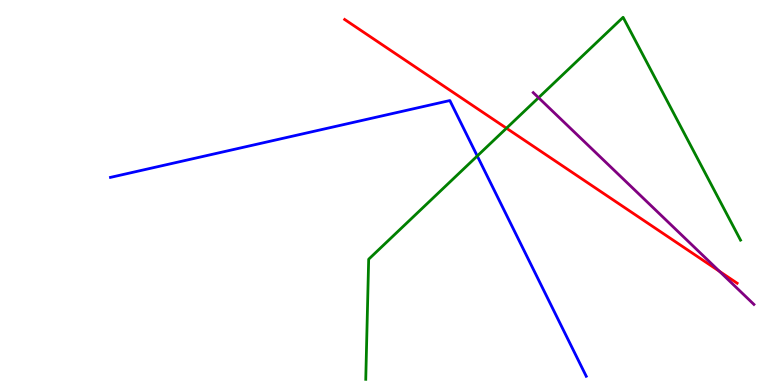[{'lines': ['blue', 'red'], 'intersections': []}, {'lines': ['green', 'red'], 'intersections': [{'x': 6.54, 'y': 6.67}]}, {'lines': ['purple', 'red'], 'intersections': [{'x': 9.28, 'y': 2.95}]}, {'lines': ['blue', 'green'], 'intersections': [{'x': 6.16, 'y': 5.95}]}, {'lines': ['blue', 'purple'], 'intersections': []}, {'lines': ['green', 'purple'], 'intersections': [{'x': 6.95, 'y': 7.46}]}]